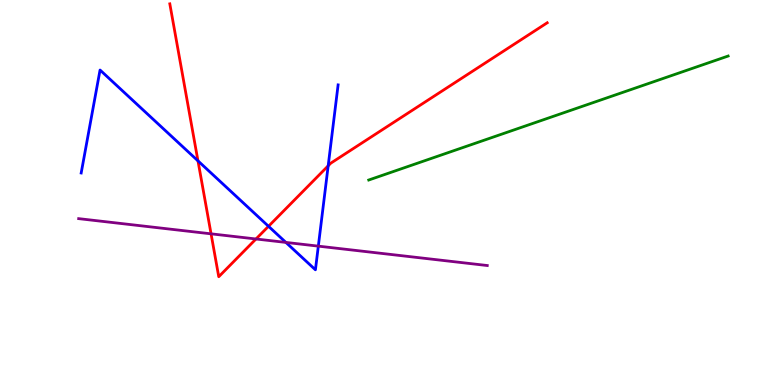[{'lines': ['blue', 'red'], 'intersections': [{'x': 2.55, 'y': 5.82}, {'x': 3.46, 'y': 4.12}, {'x': 4.23, 'y': 5.69}]}, {'lines': ['green', 'red'], 'intersections': []}, {'lines': ['purple', 'red'], 'intersections': [{'x': 2.72, 'y': 3.93}, {'x': 3.3, 'y': 3.79}]}, {'lines': ['blue', 'green'], 'intersections': []}, {'lines': ['blue', 'purple'], 'intersections': [{'x': 3.69, 'y': 3.7}, {'x': 4.11, 'y': 3.61}]}, {'lines': ['green', 'purple'], 'intersections': []}]